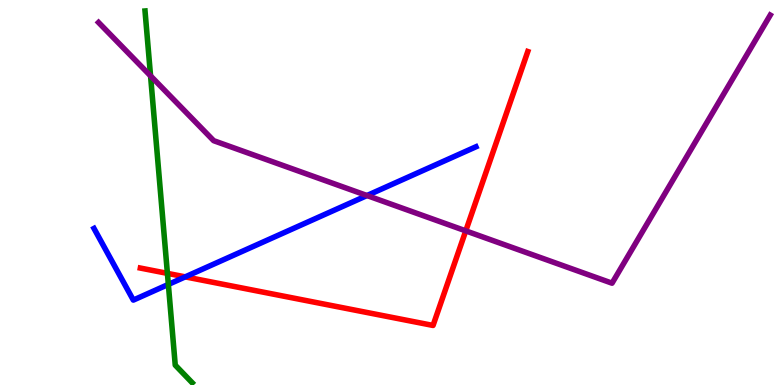[{'lines': ['blue', 'red'], 'intersections': [{'x': 2.39, 'y': 2.81}]}, {'lines': ['green', 'red'], 'intersections': [{'x': 2.16, 'y': 2.9}]}, {'lines': ['purple', 'red'], 'intersections': [{'x': 6.01, 'y': 4.0}]}, {'lines': ['blue', 'green'], 'intersections': [{'x': 2.17, 'y': 2.61}]}, {'lines': ['blue', 'purple'], 'intersections': [{'x': 4.74, 'y': 4.92}]}, {'lines': ['green', 'purple'], 'intersections': [{'x': 1.94, 'y': 8.03}]}]